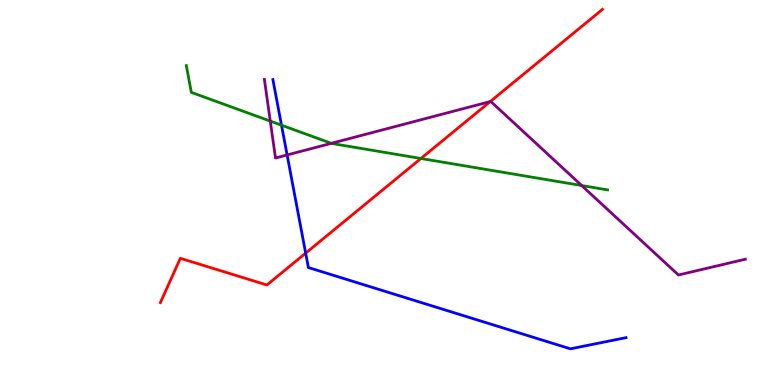[{'lines': ['blue', 'red'], 'intersections': [{'x': 3.94, 'y': 3.43}]}, {'lines': ['green', 'red'], 'intersections': [{'x': 5.43, 'y': 5.88}]}, {'lines': ['purple', 'red'], 'intersections': [{'x': 6.33, 'y': 7.36}]}, {'lines': ['blue', 'green'], 'intersections': [{'x': 3.63, 'y': 6.75}]}, {'lines': ['blue', 'purple'], 'intersections': [{'x': 3.7, 'y': 5.98}]}, {'lines': ['green', 'purple'], 'intersections': [{'x': 3.49, 'y': 6.85}, {'x': 4.28, 'y': 6.28}, {'x': 7.51, 'y': 5.18}]}]